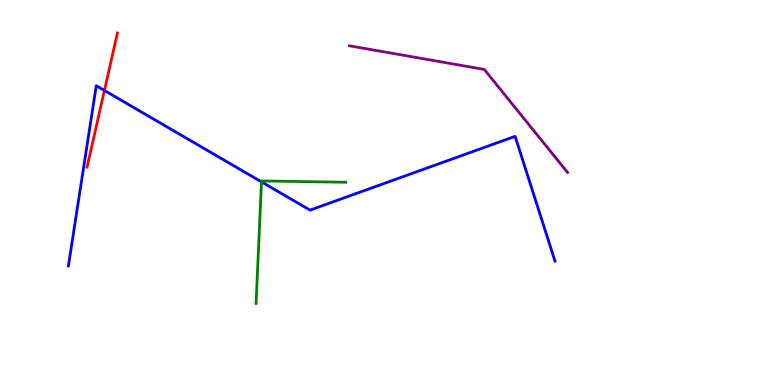[{'lines': ['blue', 'red'], 'intersections': [{'x': 1.35, 'y': 7.65}]}, {'lines': ['green', 'red'], 'intersections': []}, {'lines': ['purple', 'red'], 'intersections': []}, {'lines': ['blue', 'green'], 'intersections': [{'x': 3.37, 'y': 5.28}]}, {'lines': ['blue', 'purple'], 'intersections': []}, {'lines': ['green', 'purple'], 'intersections': []}]